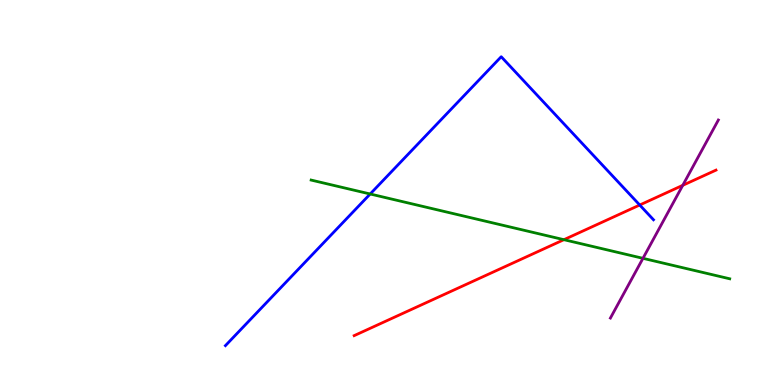[{'lines': ['blue', 'red'], 'intersections': [{'x': 8.25, 'y': 4.67}]}, {'lines': ['green', 'red'], 'intersections': [{'x': 7.28, 'y': 3.77}]}, {'lines': ['purple', 'red'], 'intersections': [{'x': 8.81, 'y': 5.19}]}, {'lines': ['blue', 'green'], 'intersections': [{'x': 4.78, 'y': 4.96}]}, {'lines': ['blue', 'purple'], 'intersections': []}, {'lines': ['green', 'purple'], 'intersections': [{'x': 8.3, 'y': 3.29}]}]